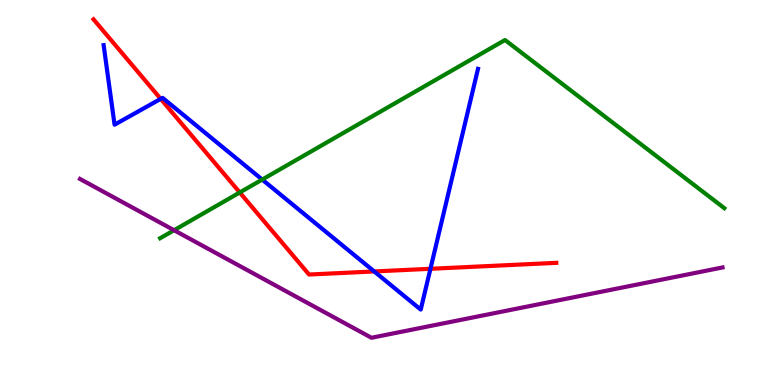[{'lines': ['blue', 'red'], 'intersections': [{'x': 2.07, 'y': 7.43}, {'x': 4.83, 'y': 2.95}, {'x': 5.55, 'y': 3.02}]}, {'lines': ['green', 'red'], 'intersections': [{'x': 3.09, 'y': 5.0}]}, {'lines': ['purple', 'red'], 'intersections': []}, {'lines': ['blue', 'green'], 'intersections': [{'x': 3.38, 'y': 5.34}]}, {'lines': ['blue', 'purple'], 'intersections': []}, {'lines': ['green', 'purple'], 'intersections': [{'x': 2.25, 'y': 4.02}]}]